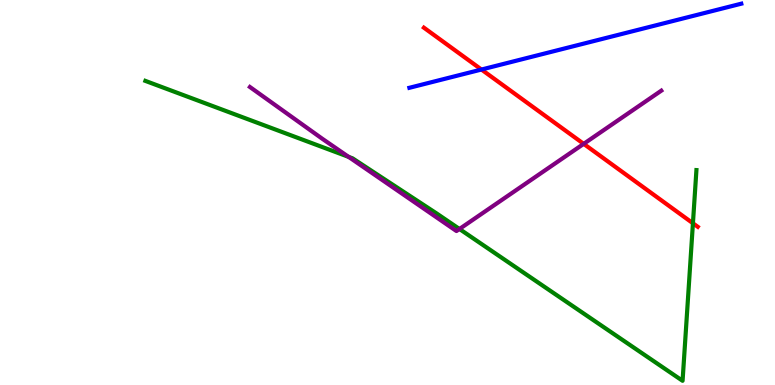[{'lines': ['blue', 'red'], 'intersections': [{'x': 6.21, 'y': 8.19}]}, {'lines': ['green', 'red'], 'intersections': [{'x': 8.94, 'y': 4.2}]}, {'lines': ['purple', 'red'], 'intersections': [{'x': 7.53, 'y': 6.26}]}, {'lines': ['blue', 'green'], 'intersections': []}, {'lines': ['blue', 'purple'], 'intersections': []}, {'lines': ['green', 'purple'], 'intersections': [{'x': 4.5, 'y': 5.93}, {'x': 5.93, 'y': 4.05}]}]